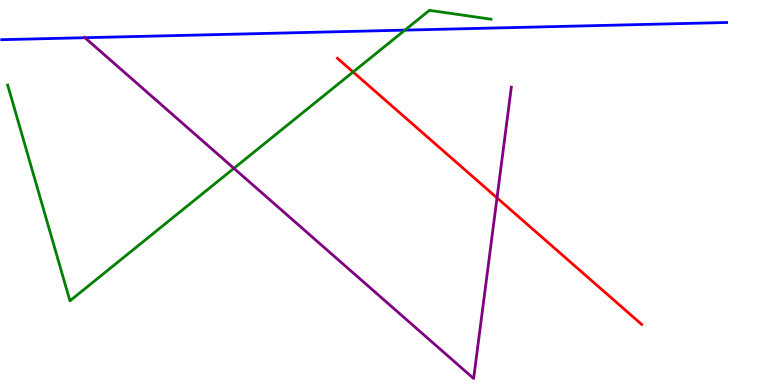[{'lines': ['blue', 'red'], 'intersections': []}, {'lines': ['green', 'red'], 'intersections': [{'x': 4.56, 'y': 8.13}]}, {'lines': ['purple', 'red'], 'intersections': [{'x': 6.41, 'y': 4.86}]}, {'lines': ['blue', 'green'], 'intersections': [{'x': 5.22, 'y': 9.22}]}, {'lines': ['blue', 'purple'], 'intersections': [{'x': 1.1, 'y': 9.02}]}, {'lines': ['green', 'purple'], 'intersections': [{'x': 3.02, 'y': 5.63}]}]